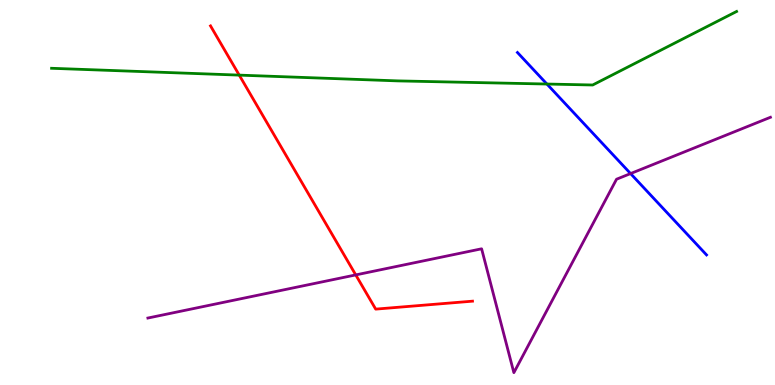[{'lines': ['blue', 'red'], 'intersections': []}, {'lines': ['green', 'red'], 'intersections': [{'x': 3.09, 'y': 8.05}]}, {'lines': ['purple', 'red'], 'intersections': [{'x': 4.59, 'y': 2.86}]}, {'lines': ['blue', 'green'], 'intersections': [{'x': 7.06, 'y': 7.82}]}, {'lines': ['blue', 'purple'], 'intersections': [{'x': 8.14, 'y': 5.49}]}, {'lines': ['green', 'purple'], 'intersections': []}]